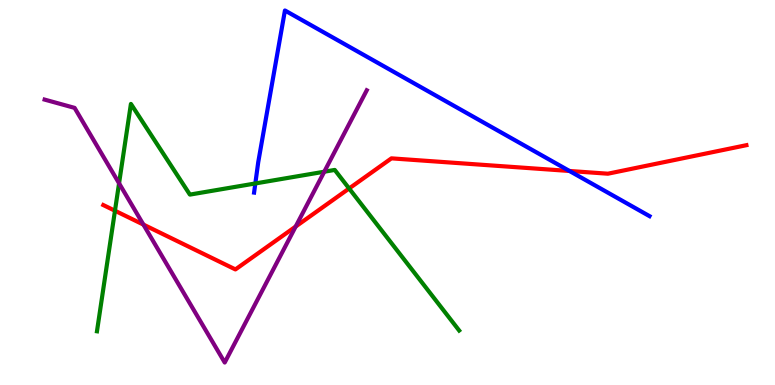[{'lines': ['blue', 'red'], 'intersections': [{'x': 7.35, 'y': 5.56}]}, {'lines': ['green', 'red'], 'intersections': [{'x': 1.48, 'y': 4.53}, {'x': 4.5, 'y': 5.1}]}, {'lines': ['purple', 'red'], 'intersections': [{'x': 1.85, 'y': 4.17}, {'x': 3.82, 'y': 4.12}]}, {'lines': ['blue', 'green'], 'intersections': [{'x': 3.29, 'y': 5.23}]}, {'lines': ['blue', 'purple'], 'intersections': []}, {'lines': ['green', 'purple'], 'intersections': [{'x': 1.54, 'y': 5.24}, {'x': 4.18, 'y': 5.54}]}]